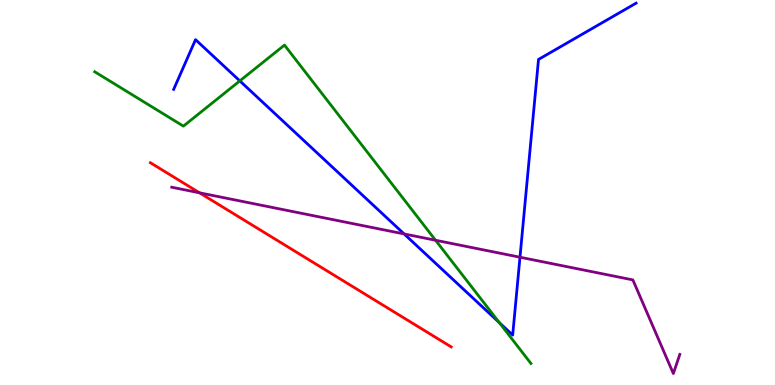[{'lines': ['blue', 'red'], 'intersections': []}, {'lines': ['green', 'red'], 'intersections': []}, {'lines': ['purple', 'red'], 'intersections': [{'x': 2.57, 'y': 4.99}]}, {'lines': ['blue', 'green'], 'intersections': [{'x': 3.09, 'y': 7.9}, {'x': 6.44, 'y': 1.62}]}, {'lines': ['blue', 'purple'], 'intersections': [{'x': 5.21, 'y': 3.92}, {'x': 6.71, 'y': 3.32}]}, {'lines': ['green', 'purple'], 'intersections': [{'x': 5.62, 'y': 3.76}]}]